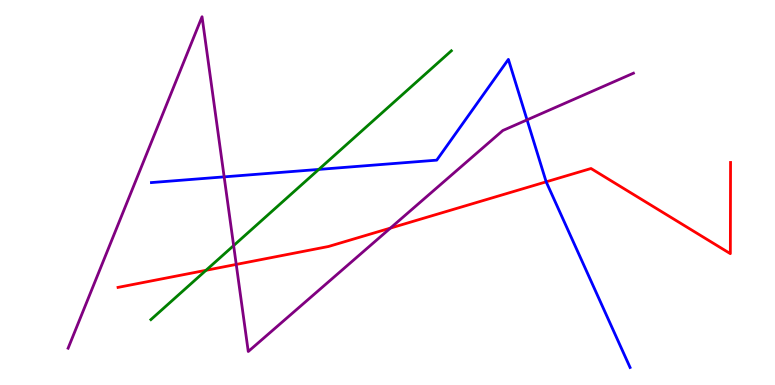[{'lines': ['blue', 'red'], 'intersections': [{'x': 7.05, 'y': 5.28}]}, {'lines': ['green', 'red'], 'intersections': [{'x': 2.66, 'y': 2.98}]}, {'lines': ['purple', 'red'], 'intersections': [{'x': 3.05, 'y': 3.13}, {'x': 5.04, 'y': 4.08}]}, {'lines': ['blue', 'green'], 'intersections': [{'x': 4.11, 'y': 5.6}]}, {'lines': ['blue', 'purple'], 'intersections': [{'x': 2.89, 'y': 5.41}, {'x': 6.8, 'y': 6.89}]}, {'lines': ['green', 'purple'], 'intersections': [{'x': 3.01, 'y': 3.62}]}]